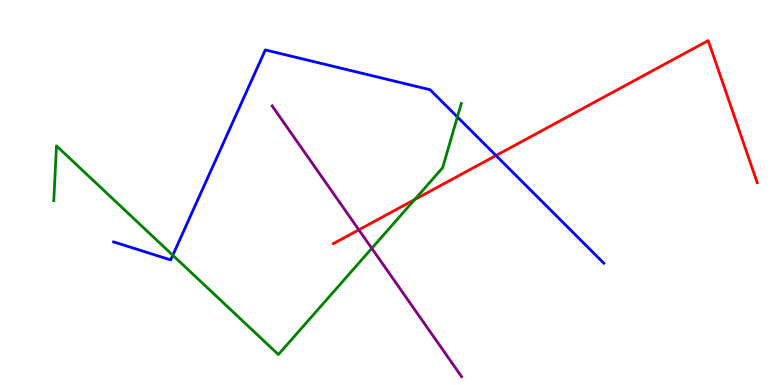[{'lines': ['blue', 'red'], 'intersections': [{'x': 6.4, 'y': 5.96}]}, {'lines': ['green', 'red'], 'intersections': [{'x': 5.35, 'y': 4.82}]}, {'lines': ['purple', 'red'], 'intersections': [{'x': 4.63, 'y': 4.03}]}, {'lines': ['blue', 'green'], 'intersections': [{'x': 2.23, 'y': 3.37}, {'x': 5.9, 'y': 6.96}]}, {'lines': ['blue', 'purple'], 'intersections': []}, {'lines': ['green', 'purple'], 'intersections': [{'x': 4.8, 'y': 3.55}]}]